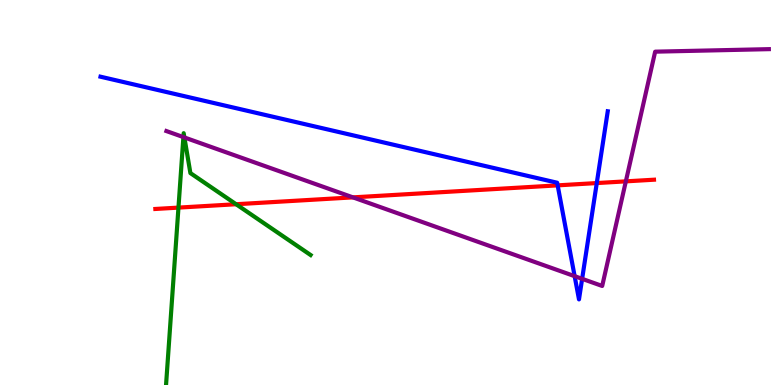[{'lines': ['blue', 'red'], 'intersections': [{'x': 7.2, 'y': 5.19}, {'x': 7.7, 'y': 5.25}]}, {'lines': ['green', 'red'], 'intersections': [{'x': 2.3, 'y': 4.61}, {'x': 3.05, 'y': 4.7}]}, {'lines': ['purple', 'red'], 'intersections': [{'x': 4.55, 'y': 4.87}, {'x': 8.08, 'y': 5.29}]}, {'lines': ['blue', 'green'], 'intersections': []}, {'lines': ['blue', 'purple'], 'intersections': [{'x': 7.41, 'y': 2.83}, {'x': 7.51, 'y': 2.76}]}, {'lines': ['green', 'purple'], 'intersections': [{'x': 2.37, 'y': 6.44}, {'x': 2.38, 'y': 6.43}]}]